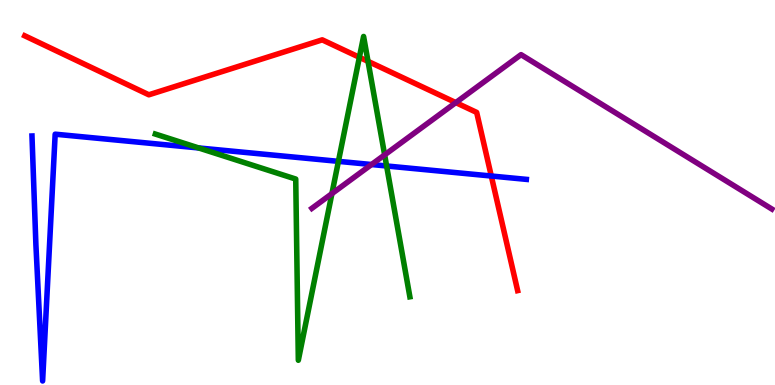[{'lines': ['blue', 'red'], 'intersections': [{'x': 6.34, 'y': 5.43}]}, {'lines': ['green', 'red'], 'intersections': [{'x': 4.64, 'y': 8.51}, {'x': 4.75, 'y': 8.41}]}, {'lines': ['purple', 'red'], 'intersections': [{'x': 5.88, 'y': 7.34}]}, {'lines': ['blue', 'green'], 'intersections': [{'x': 2.56, 'y': 6.16}, {'x': 4.37, 'y': 5.81}, {'x': 4.99, 'y': 5.69}]}, {'lines': ['blue', 'purple'], 'intersections': [{'x': 4.79, 'y': 5.73}]}, {'lines': ['green', 'purple'], 'intersections': [{'x': 4.28, 'y': 4.97}, {'x': 4.96, 'y': 5.98}]}]